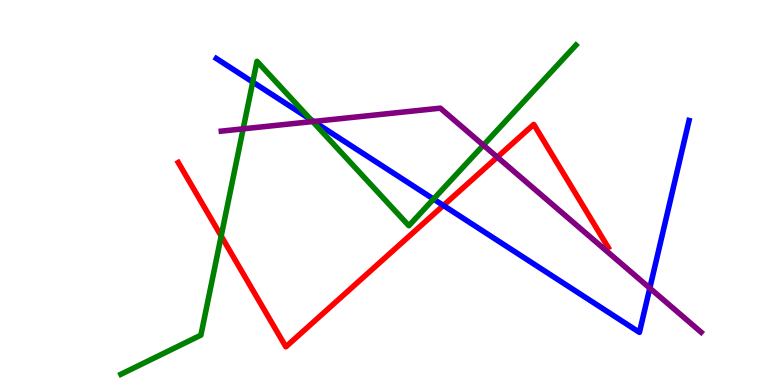[{'lines': ['blue', 'red'], 'intersections': [{'x': 5.72, 'y': 4.66}]}, {'lines': ['green', 'red'], 'intersections': [{'x': 2.85, 'y': 3.87}]}, {'lines': ['purple', 'red'], 'intersections': [{'x': 6.42, 'y': 5.92}]}, {'lines': ['blue', 'green'], 'intersections': [{'x': 3.26, 'y': 7.87}, {'x': 4.01, 'y': 6.89}, {'x': 5.59, 'y': 4.83}]}, {'lines': ['blue', 'purple'], 'intersections': [{'x': 4.05, 'y': 6.85}, {'x': 8.38, 'y': 2.52}]}, {'lines': ['green', 'purple'], 'intersections': [{'x': 3.14, 'y': 6.65}, {'x': 4.03, 'y': 6.84}, {'x': 6.24, 'y': 6.23}]}]